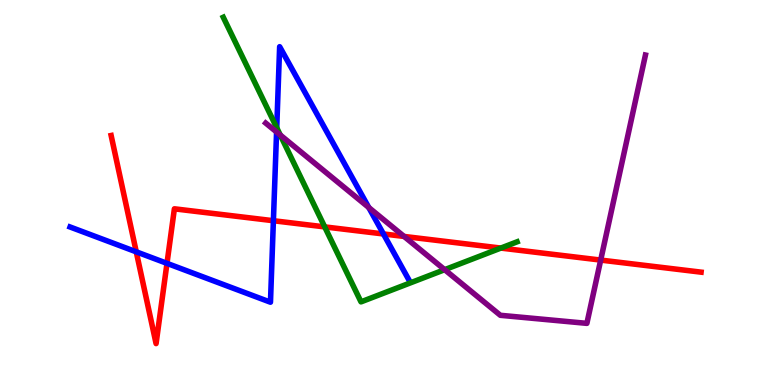[{'lines': ['blue', 'red'], 'intersections': [{'x': 1.76, 'y': 3.46}, {'x': 2.15, 'y': 3.16}, {'x': 3.53, 'y': 4.27}, {'x': 4.95, 'y': 3.92}]}, {'lines': ['green', 'red'], 'intersections': [{'x': 4.19, 'y': 4.11}, {'x': 6.46, 'y': 3.56}]}, {'lines': ['purple', 'red'], 'intersections': [{'x': 5.21, 'y': 3.86}, {'x': 7.75, 'y': 3.24}]}, {'lines': ['blue', 'green'], 'intersections': [{'x': 3.57, 'y': 6.68}]}, {'lines': ['blue', 'purple'], 'intersections': [{'x': 3.57, 'y': 6.57}, {'x': 4.76, 'y': 4.61}]}, {'lines': ['green', 'purple'], 'intersections': [{'x': 3.62, 'y': 6.49}, {'x': 5.74, 'y': 3.0}]}]